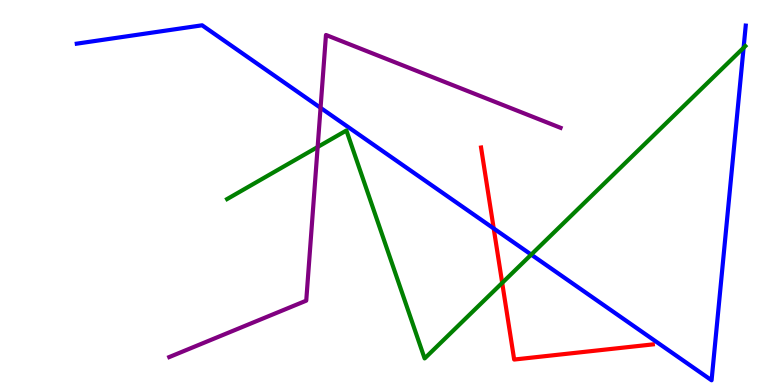[{'lines': ['blue', 'red'], 'intersections': [{'x': 6.37, 'y': 4.07}]}, {'lines': ['green', 'red'], 'intersections': [{'x': 6.48, 'y': 2.65}]}, {'lines': ['purple', 'red'], 'intersections': []}, {'lines': ['blue', 'green'], 'intersections': [{'x': 6.85, 'y': 3.39}, {'x': 9.59, 'y': 8.76}]}, {'lines': ['blue', 'purple'], 'intersections': [{'x': 4.14, 'y': 7.2}]}, {'lines': ['green', 'purple'], 'intersections': [{'x': 4.1, 'y': 6.18}]}]